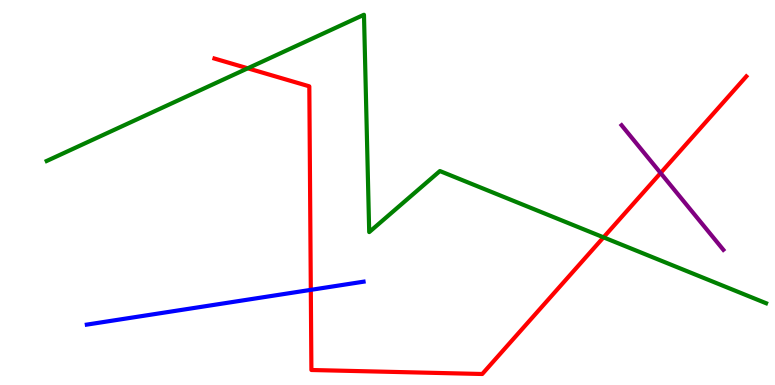[{'lines': ['blue', 'red'], 'intersections': [{'x': 4.01, 'y': 2.47}]}, {'lines': ['green', 'red'], 'intersections': [{'x': 3.2, 'y': 8.23}, {'x': 7.79, 'y': 3.84}]}, {'lines': ['purple', 'red'], 'intersections': [{'x': 8.52, 'y': 5.51}]}, {'lines': ['blue', 'green'], 'intersections': []}, {'lines': ['blue', 'purple'], 'intersections': []}, {'lines': ['green', 'purple'], 'intersections': []}]